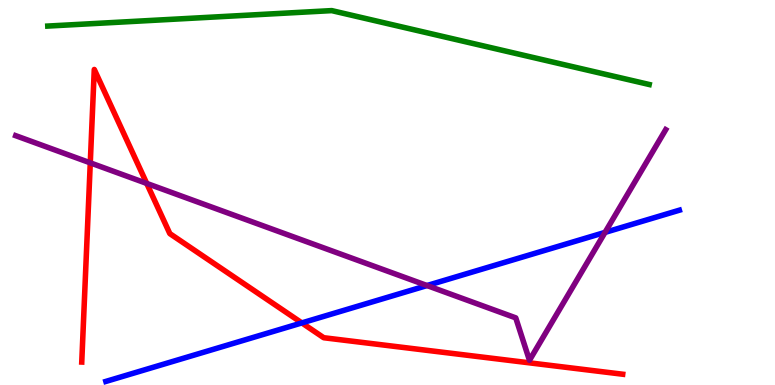[{'lines': ['blue', 'red'], 'intersections': [{'x': 3.89, 'y': 1.61}]}, {'lines': ['green', 'red'], 'intersections': []}, {'lines': ['purple', 'red'], 'intersections': [{'x': 1.16, 'y': 5.77}, {'x': 1.89, 'y': 5.24}]}, {'lines': ['blue', 'green'], 'intersections': []}, {'lines': ['blue', 'purple'], 'intersections': [{'x': 5.51, 'y': 2.58}, {'x': 7.81, 'y': 3.96}]}, {'lines': ['green', 'purple'], 'intersections': []}]